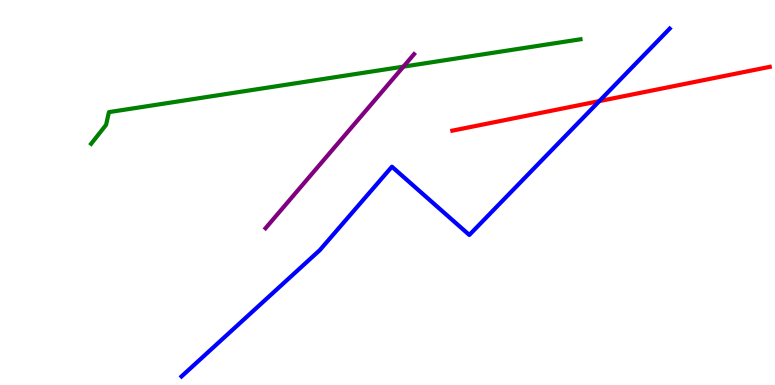[{'lines': ['blue', 'red'], 'intersections': [{'x': 7.73, 'y': 7.37}]}, {'lines': ['green', 'red'], 'intersections': []}, {'lines': ['purple', 'red'], 'intersections': []}, {'lines': ['blue', 'green'], 'intersections': []}, {'lines': ['blue', 'purple'], 'intersections': []}, {'lines': ['green', 'purple'], 'intersections': [{'x': 5.21, 'y': 8.27}]}]